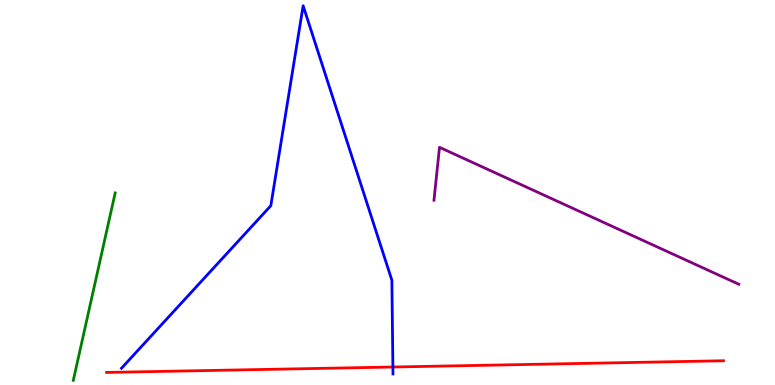[{'lines': ['blue', 'red'], 'intersections': [{'x': 5.07, 'y': 0.467}]}, {'lines': ['green', 'red'], 'intersections': []}, {'lines': ['purple', 'red'], 'intersections': []}, {'lines': ['blue', 'green'], 'intersections': []}, {'lines': ['blue', 'purple'], 'intersections': []}, {'lines': ['green', 'purple'], 'intersections': []}]